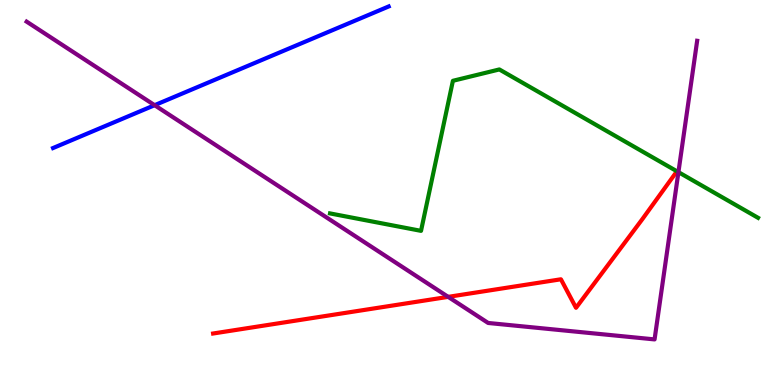[{'lines': ['blue', 'red'], 'intersections': []}, {'lines': ['green', 'red'], 'intersections': []}, {'lines': ['purple', 'red'], 'intersections': [{'x': 5.78, 'y': 2.29}]}, {'lines': ['blue', 'green'], 'intersections': []}, {'lines': ['blue', 'purple'], 'intersections': [{'x': 1.99, 'y': 7.27}]}, {'lines': ['green', 'purple'], 'intersections': [{'x': 8.75, 'y': 5.53}]}]